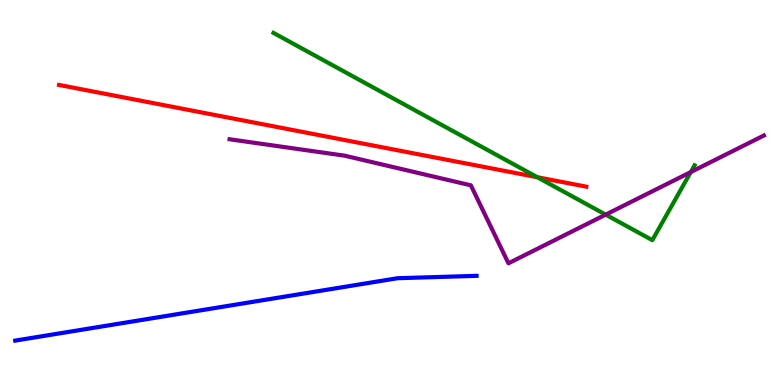[{'lines': ['blue', 'red'], 'intersections': []}, {'lines': ['green', 'red'], 'intersections': [{'x': 6.93, 'y': 5.4}]}, {'lines': ['purple', 'red'], 'intersections': []}, {'lines': ['blue', 'green'], 'intersections': []}, {'lines': ['blue', 'purple'], 'intersections': []}, {'lines': ['green', 'purple'], 'intersections': [{'x': 7.82, 'y': 4.43}, {'x': 8.91, 'y': 5.53}]}]